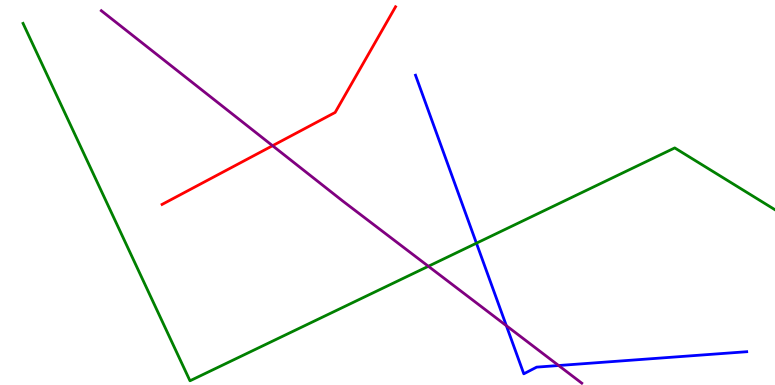[{'lines': ['blue', 'red'], 'intersections': []}, {'lines': ['green', 'red'], 'intersections': []}, {'lines': ['purple', 'red'], 'intersections': [{'x': 3.52, 'y': 6.22}]}, {'lines': ['blue', 'green'], 'intersections': [{'x': 6.15, 'y': 3.68}]}, {'lines': ['blue', 'purple'], 'intersections': [{'x': 6.53, 'y': 1.54}, {'x': 7.21, 'y': 0.506}]}, {'lines': ['green', 'purple'], 'intersections': [{'x': 5.53, 'y': 3.08}]}]